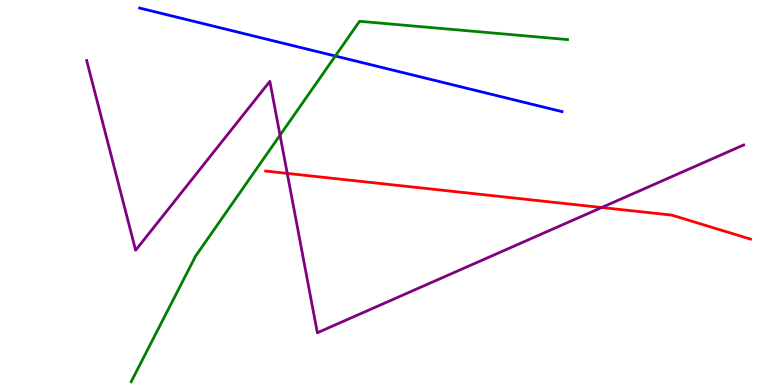[{'lines': ['blue', 'red'], 'intersections': []}, {'lines': ['green', 'red'], 'intersections': []}, {'lines': ['purple', 'red'], 'intersections': [{'x': 3.71, 'y': 5.5}, {'x': 7.76, 'y': 4.61}]}, {'lines': ['blue', 'green'], 'intersections': [{'x': 4.33, 'y': 8.54}]}, {'lines': ['blue', 'purple'], 'intersections': []}, {'lines': ['green', 'purple'], 'intersections': [{'x': 3.61, 'y': 6.49}]}]